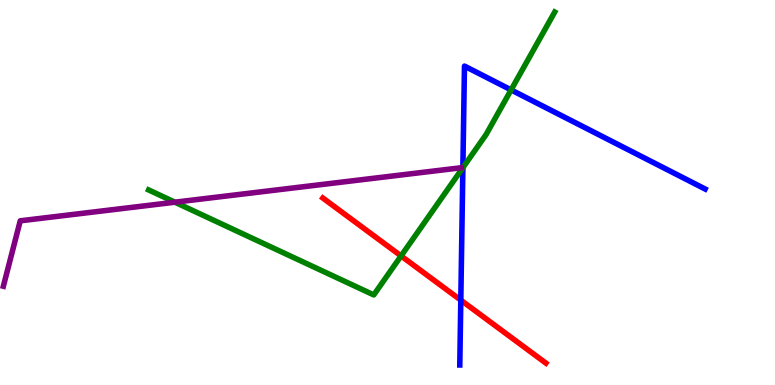[{'lines': ['blue', 'red'], 'intersections': [{'x': 5.95, 'y': 2.2}]}, {'lines': ['green', 'red'], 'intersections': [{'x': 5.18, 'y': 3.35}]}, {'lines': ['purple', 'red'], 'intersections': []}, {'lines': ['blue', 'green'], 'intersections': [{'x': 5.97, 'y': 5.64}, {'x': 6.59, 'y': 7.66}]}, {'lines': ['blue', 'purple'], 'intersections': []}, {'lines': ['green', 'purple'], 'intersections': [{'x': 2.26, 'y': 4.75}]}]